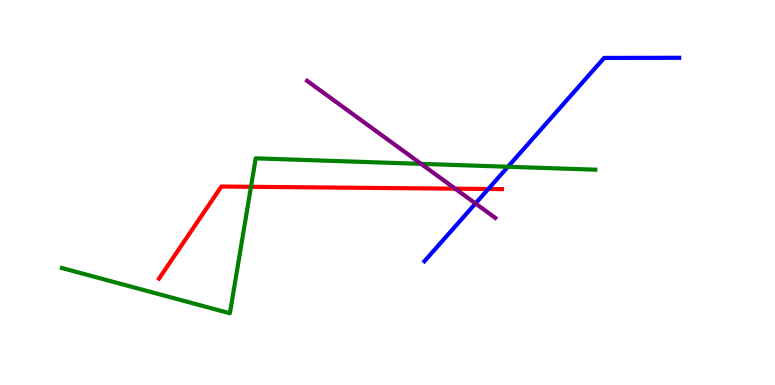[{'lines': ['blue', 'red'], 'intersections': [{'x': 6.3, 'y': 5.09}]}, {'lines': ['green', 'red'], 'intersections': [{'x': 3.24, 'y': 5.15}]}, {'lines': ['purple', 'red'], 'intersections': [{'x': 5.87, 'y': 5.1}]}, {'lines': ['blue', 'green'], 'intersections': [{'x': 6.55, 'y': 5.67}]}, {'lines': ['blue', 'purple'], 'intersections': [{'x': 6.14, 'y': 4.72}]}, {'lines': ['green', 'purple'], 'intersections': [{'x': 5.43, 'y': 5.74}]}]